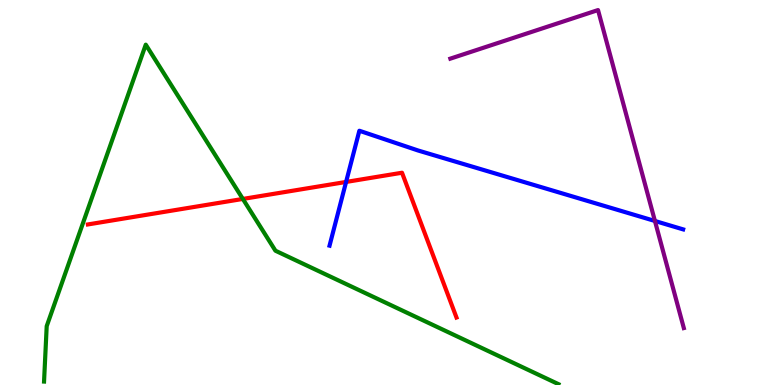[{'lines': ['blue', 'red'], 'intersections': [{'x': 4.47, 'y': 5.27}]}, {'lines': ['green', 'red'], 'intersections': [{'x': 3.13, 'y': 4.83}]}, {'lines': ['purple', 'red'], 'intersections': []}, {'lines': ['blue', 'green'], 'intersections': []}, {'lines': ['blue', 'purple'], 'intersections': [{'x': 8.45, 'y': 4.26}]}, {'lines': ['green', 'purple'], 'intersections': []}]